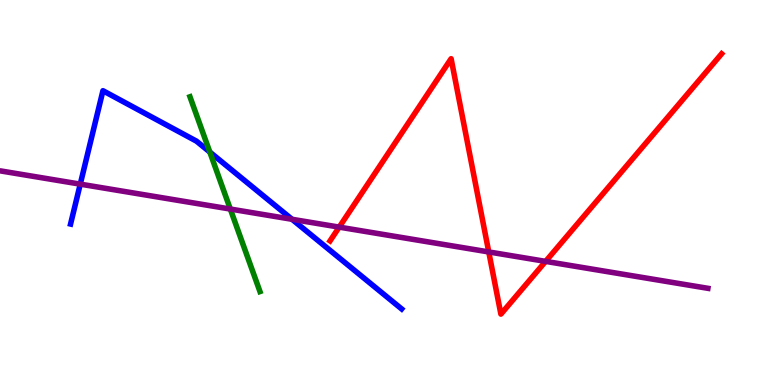[{'lines': ['blue', 'red'], 'intersections': []}, {'lines': ['green', 'red'], 'intersections': []}, {'lines': ['purple', 'red'], 'intersections': [{'x': 4.38, 'y': 4.1}, {'x': 6.31, 'y': 3.46}, {'x': 7.04, 'y': 3.21}]}, {'lines': ['blue', 'green'], 'intersections': [{'x': 2.71, 'y': 6.05}]}, {'lines': ['blue', 'purple'], 'intersections': [{'x': 1.04, 'y': 5.22}, {'x': 3.77, 'y': 4.3}]}, {'lines': ['green', 'purple'], 'intersections': [{'x': 2.97, 'y': 4.57}]}]